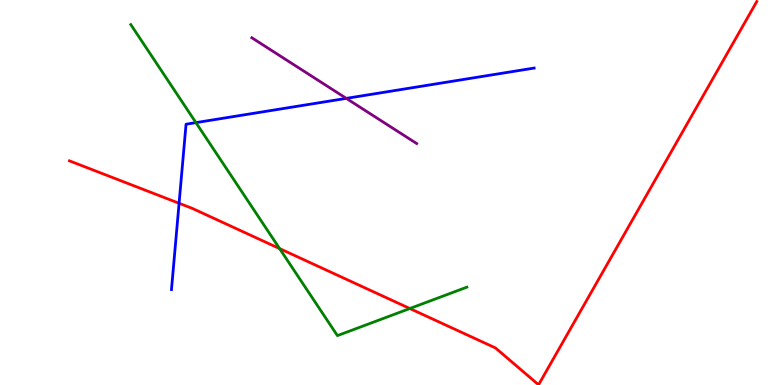[{'lines': ['blue', 'red'], 'intersections': [{'x': 2.31, 'y': 4.72}]}, {'lines': ['green', 'red'], 'intersections': [{'x': 3.61, 'y': 3.54}, {'x': 5.29, 'y': 1.99}]}, {'lines': ['purple', 'red'], 'intersections': []}, {'lines': ['blue', 'green'], 'intersections': [{'x': 2.53, 'y': 6.81}]}, {'lines': ['blue', 'purple'], 'intersections': [{'x': 4.47, 'y': 7.44}]}, {'lines': ['green', 'purple'], 'intersections': []}]